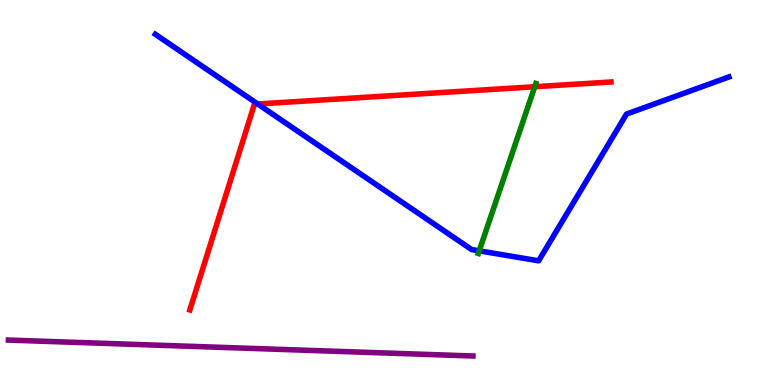[{'lines': ['blue', 'red'], 'intersections': [{'x': 3.33, 'y': 7.3}]}, {'lines': ['green', 'red'], 'intersections': [{'x': 6.9, 'y': 7.75}]}, {'lines': ['purple', 'red'], 'intersections': []}, {'lines': ['blue', 'green'], 'intersections': [{'x': 6.18, 'y': 3.48}]}, {'lines': ['blue', 'purple'], 'intersections': []}, {'lines': ['green', 'purple'], 'intersections': []}]